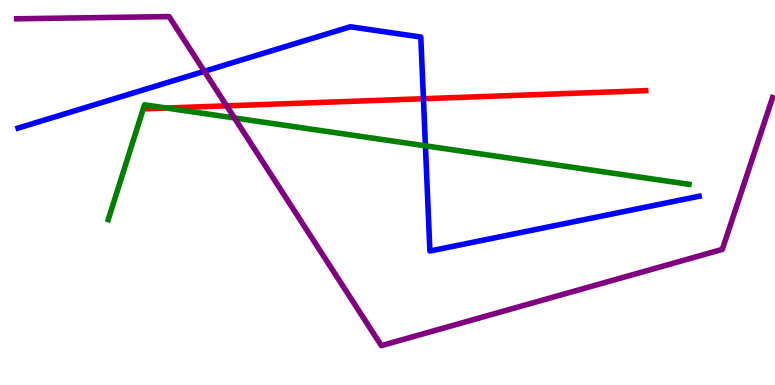[{'lines': ['blue', 'red'], 'intersections': [{'x': 5.46, 'y': 7.44}]}, {'lines': ['green', 'red'], 'intersections': [{'x': 2.15, 'y': 7.19}]}, {'lines': ['purple', 'red'], 'intersections': [{'x': 2.92, 'y': 7.25}]}, {'lines': ['blue', 'green'], 'intersections': [{'x': 5.49, 'y': 6.21}]}, {'lines': ['blue', 'purple'], 'intersections': [{'x': 2.64, 'y': 8.15}]}, {'lines': ['green', 'purple'], 'intersections': [{'x': 3.03, 'y': 6.94}]}]